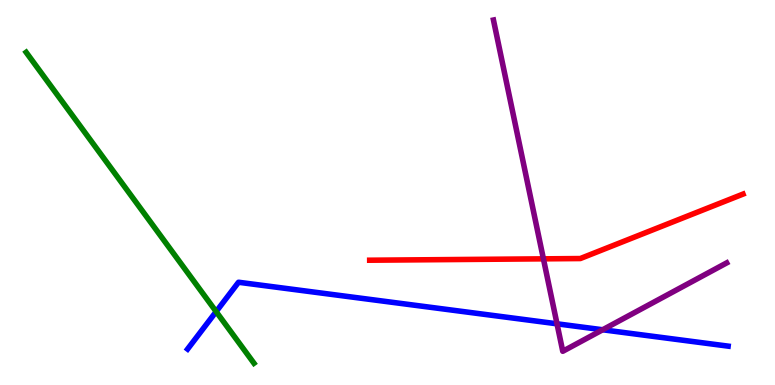[{'lines': ['blue', 'red'], 'intersections': []}, {'lines': ['green', 'red'], 'intersections': []}, {'lines': ['purple', 'red'], 'intersections': [{'x': 7.01, 'y': 3.28}]}, {'lines': ['blue', 'green'], 'intersections': [{'x': 2.79, 'y': 1.91}]}, {'lines': ['blue', 'purple'], 'intersections': [{'x': 7.19, 'y': 1.59}, {'x': 7.78, 'y': 1.43}]}, {'lines': ['green', 'purple'], 'intersections': []}]